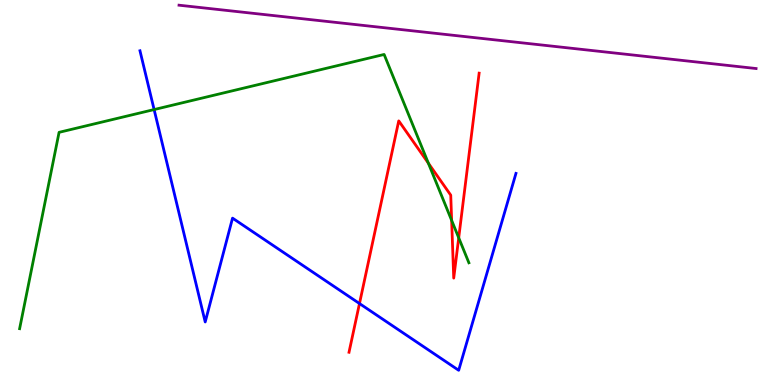[{'lines': ['blue', 'red'], 'intersections': [{'x': 4.64, 'y': 2.12}]}, {'lines': ['green', 'red'], 'intersections': [{'x': 5.53, 'y': 5.76}, {'x': 5.83, 'y': 4.28}, {'x': 5.92, 'y': 3.82}]}, {'lines': ['purple', 'red'], 'intersections': []}, {'lines': ['blue', 'green'], 'intersections': [{'x': 1.99, 'y': 7.15}]}, {'lines': ['blue', 'purple'], 'intersections': []}, {'lines': ['green', 'purple'], 'intersections': []}]